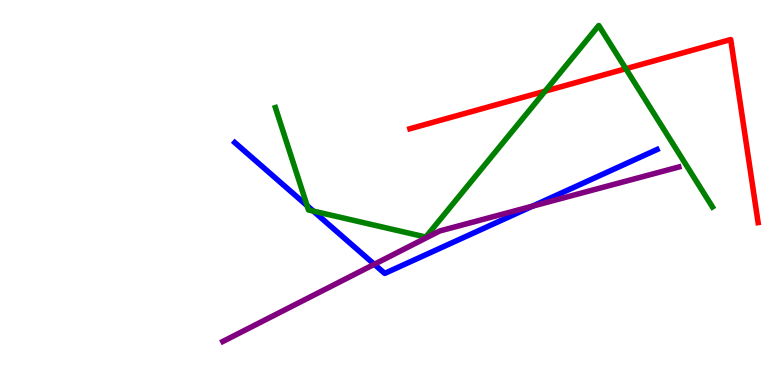[{'lines': ['blue', 'red'], 'intersections': []}, {'lines': ['green', 'red'], 'intersections': [{'x': 7.03, 'y': 7.63}, {'x': 8.08, 'y': 8.22}]}, {'lines': ['purple', 'red'], 'intersections': []}, {'lines': ['blue', 'green'], 'intersections': [{'x': 3.96, 'y': 4.66}, {'x': 4.04, 'y': 4.52}]}, {'lines': ['blue', 'purple'], 'intersections': [{'x': 4.83, 'y': 3.14}, {'x': 6.87, 'y': 4.65}]}, {'lines': ['green', 'purple'], 'intersections': []}]